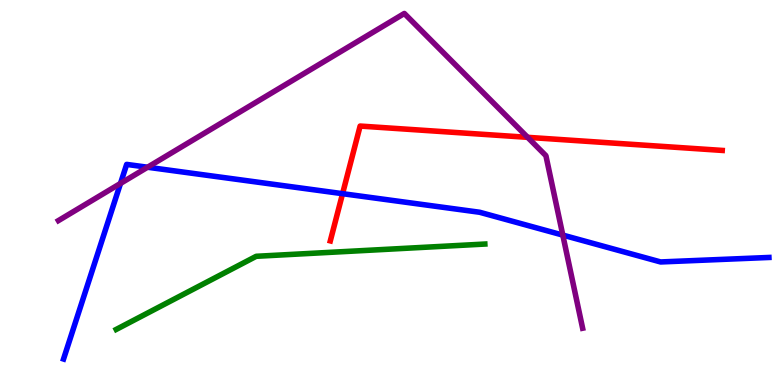[{'lines': ['blue', 'red'], 'intersections': [{'x': 4.42, 'y': 4.97}]}, {'lines': ['green', 'red'], 'intersections': []}, {'lines': ['purple', 'red'], 'intersections': [{'x': 6.81, 'y': 6.43}]}, {'lines': ['blue', 'green'], 'intersections': []}, {'lines': ['blue', 'purple'], 'intersections': [{'x': 1.55, 'y': 5.24}, {'x': 1.9, 'y': 5.66}, {'x': 7.26, 'y': 3.89}]}, {'lines': ['green', 'purple'], 'intersections': []}]